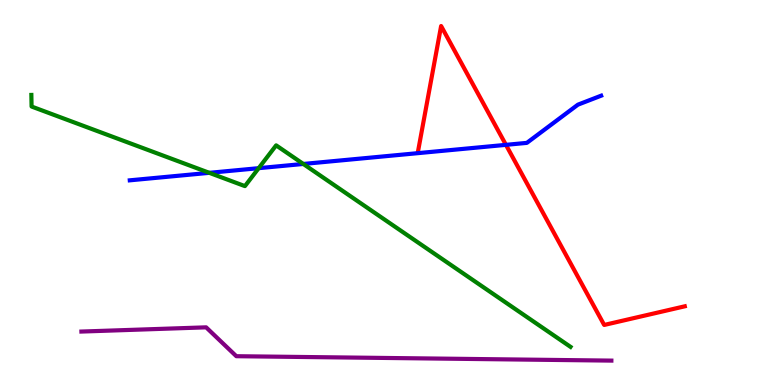[{'lines': ['blue', 'red'], 'intersections': [{'x': 6.53, 'y': 6.24}]}, {'lines': ['green', 'red'], 'intersections': []}, {'lines': ['purple', 'red'], 'intersections': []}, {'lines': ['blue', 'green'], 'intersections': [{'x': 2.7, 'y': 5.51}, {'x': 3.34, 'y': 5.63}, {'x': 3.91, 'y': 5.74}]}, {'lines': ['blue', 'purple'], 'intersections': []}, {'lines': ['green', 'purple'], 'intersections': []}]